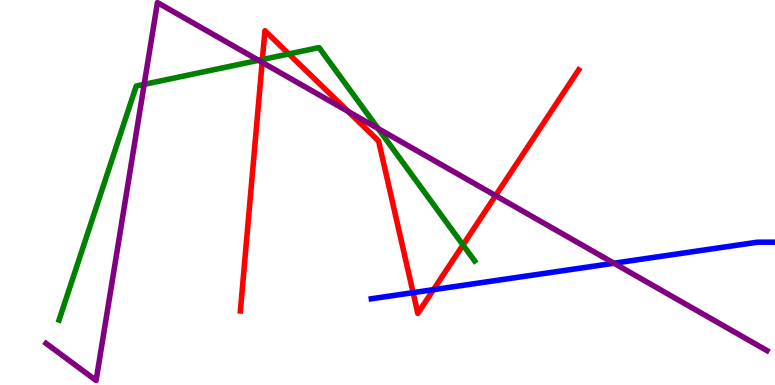[{'lines': ['blue', 'red'], 'intersections': [{'x': 5.33, 'y': 2.4}, {'x': 5.59, 'y': 2.48}]}, {'lines': ['green', 'red'], 'intersections': [{'x': 3.39, 'y': 8.45}, {'x': 3.73, 'y': 8.6}, {'x': 5.97, 'y': 3.64}]}, {'lines': ['purple', 'red'], 'intersections': [{'x': 3.38, 'y': 8.38}, {'x': 4.49, 'y': 7.1}, {'x': 6.39, 'y': 4.92}]}, {'lines': ['blue', 'green'], 'intersections': []}, {'lines': ['blue', 'purple'], 'intersections': [{'x': 7.92, 'y': 3.16}]}, {'lines': ['green', 'purple'], 'intersections': [{'x': 1.86, 'y': 7.81}, {'x': 3.34, 'y': 8.43}, {'x': 4.88, 'y': 6.66}]}]